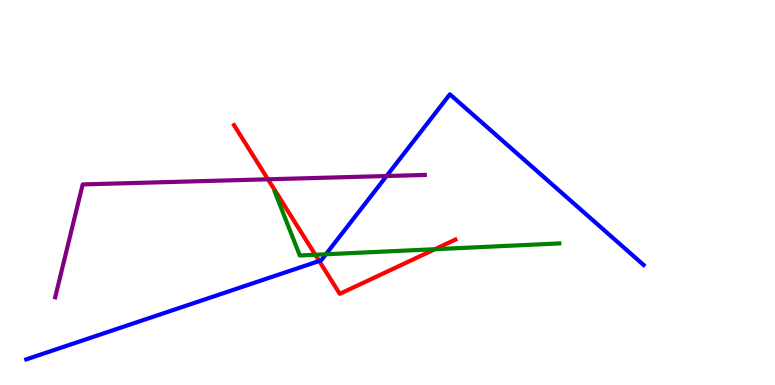[{'lines': ['blue', 'red'], 'intersections': [{'x': 4.12, 'y': 3.22}]}, {'lines': ['green', 'red'], 'intersections': [{'x': 4.07, 'y': 3.38}, {'x': 5.61, 'y': 3.53}]}, {'lines': ['purple', 'red'], 'intersections': [{'x': 3.46, 'y': 5.34}]}, {'lines': ['blue', 'green'], 'intersections': [{'x': 4.21, 'y': 3.4}]}, {'lines': ['blue', 'purple'], 'intersections': [{'x': 4.99, 'y': 5.43}]}, {'lines': ['green', 'purple'], 'intersections': []}]